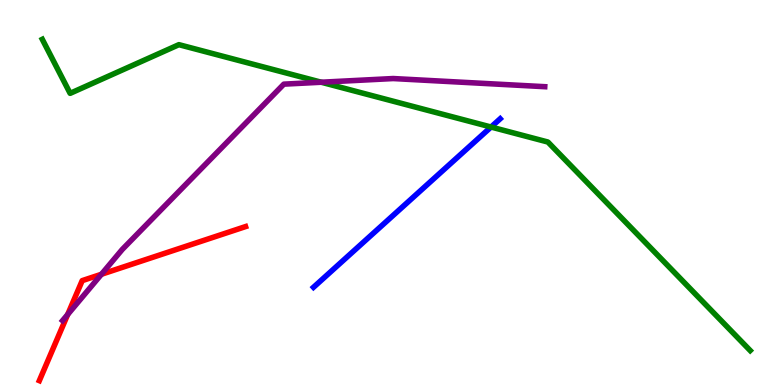[{'lines': ['blue', 'red'], 'intersections': []}, {'lines': ['green', 'red'], 'intersections': []}, {'lines': ['purple', 'red'], 'intersections': [{'x': 0.873, 'y': 1.83}, {'x': 1.31, 'y': 2.88}]}, {'lines': ['blue', 'green'], 'intersections': [{'x': 6.34, 'y': 6.7}]}, {'lines': ['blue', 'purple'], 'intersections': []}, {'lines': ['green', 'purple'], 'intersections': [{'x': 4.15, 'y': 7.86}]}]